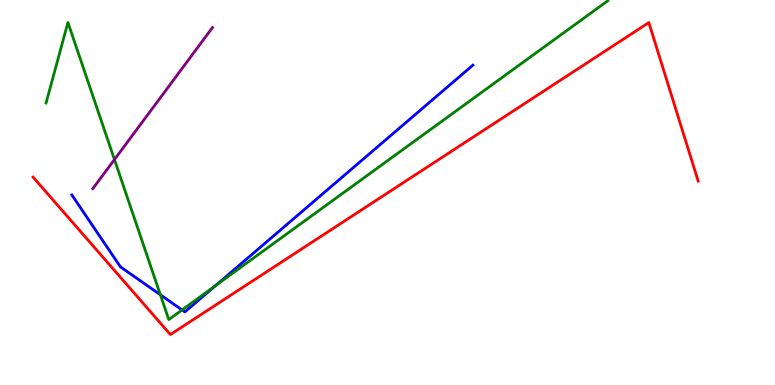[{'lines': ['blue', 'red'], 'intersections': []}, {'lines': ['green', 'red'], 'intersections': []}, {'lines': ['purple', 'red'], 'intersections': []}, {'lines': ['blue', 'green'], 'intersections': [{'x': 2.07, 'y': 2.34}, {'x': 2.35, 'y': 1.95}, {'x': 2.78, 'y': 2.58}]}, {'lines': ['blue', 'purple'], 'intersections': []}, {'lines': ['green', 'purple'], 'intersections': [{'x': 1.48, 'y': 5.86}]}]